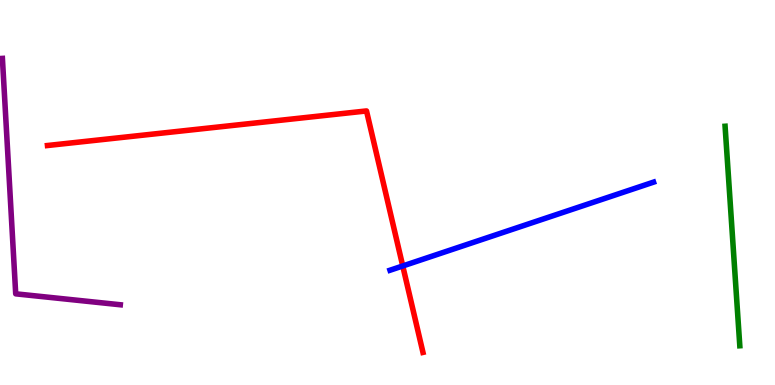[{'lines': ['blue', 'red'], 'intersections': [{'x': 5.2, 'y': 3.09}]}, {'lines': ['green', 'red'], 'intersections': []}, {'lines': ['purple', 'red'], 'intersections': []}, {'lines': ['blue', 'green'], 'intersections': []}, {'lines': ['blue', 'purple'], 'intersections': []}, {'lines': ['green', 'purple'], 'intersections': []}]